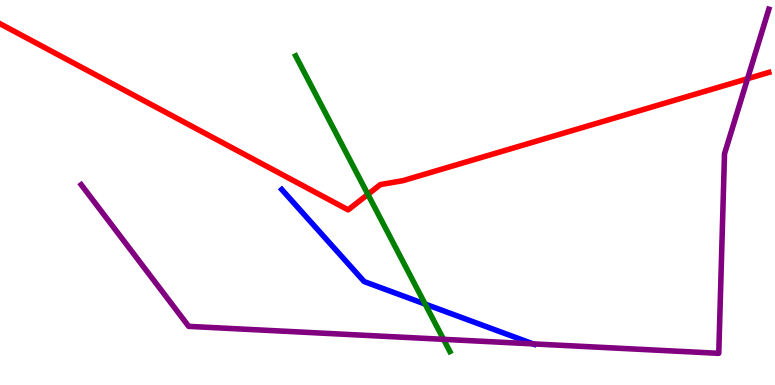[{'lines': ['blue', 'red'], 'intersections': []}, {'lines': ['green', 'red'], 'intersections': [{'x': 4.75, 'y': 4.95}]}, {'lines': ['purple', 'red'], 'intersections': [{'x': 9.65, 'y': 7.96}]}, {'lines': ['blue', 'green'], 'intersections': [{'x': 5.49, 'y': 2.1}]}, {'lines': ['blue', 'purple'], 'intersections': [{'x': 6.88, 'y': 1.07}]}, {'lines': ['green', 'purple'], 'intersections': [{'x': 5.72, 'y': 1.19}]}]